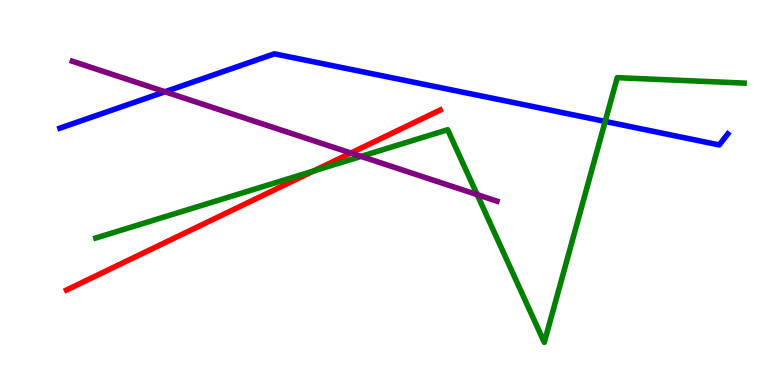[{'lines': ['blue', 'red'], 'intersections': []}, {'lines': ['green', 'red'], 'intersections': [{'x': 4.05, 'y': 5.56}]}, {'lines': ['purple', 'red'], 'intersections': [{'x': 4.53, 'y': 6.03}]}, {'lines': ['blue', 'green'], 'intersections': [{'x': 7.81, 'y': 6.85}]}, {'lines': ['blue', 'purple'], 'intersections': [{'x': 2.13, 'y': 7.62}]}, {'lines': ['green', 'purple'], 'intersections': [{'x': 4.66, 'y': 5.94}, {'x': 6.16, 'y': 4.94}]}]